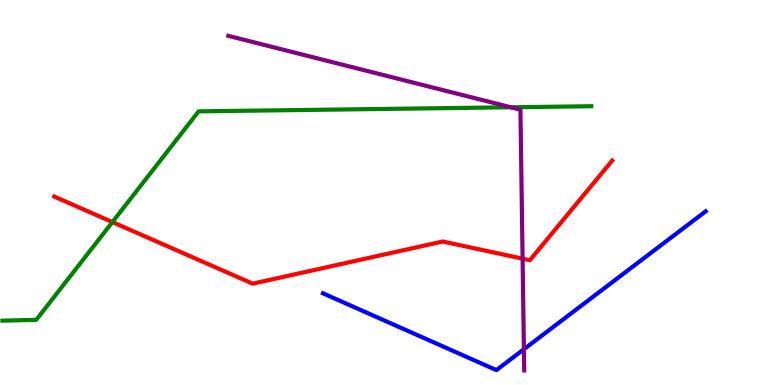[{'lines': ['blue', 'red'], 'intersections': []}, {'lines': ['green', 'red'], 'intersections': [{'x': 1.45, 'y': 4.23}]}, {'lines': ['purple', 'red'], 'intersections': [{'x': 6.74, 'y': 3.28}]}, {'lines': ['blue', 'green'], 'intersections': []}, {'lines': ['blue', 'purple'], 'intersections': [{'x': 6.76, 'y': 0.929}]}, {'lines': ['green', 'purple'], 'intersections': [{'x': 6.59, 'y': 7.21}]}]